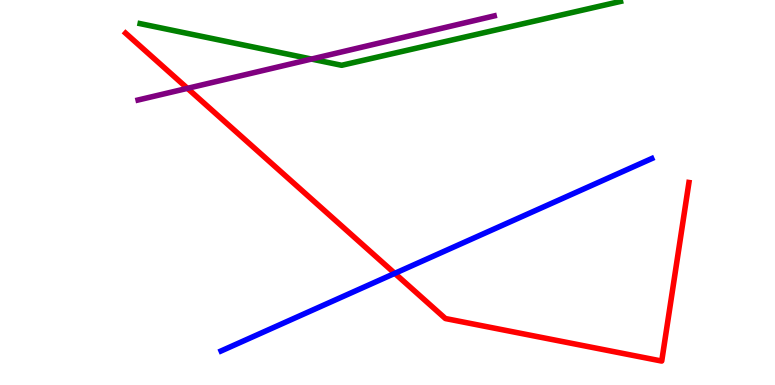[{'lines': ['blue', 'red'], 'intersections': [{'x': 5.09, 'y': 2.9}]}, {'lines': ['green', 'red'], 'intersections': []}, {'lines': ['purple', 'red'], 'intersections': [{'x': 2.42, 'y': 7.71}]}, {'lines': ['blue', 'green'], 'intersections': []}, {'lines': ['blue', 'purple'], 'intersections': []}, {'lines': ['green', 'purple'], 'intersections': [{'x': 4.02, 'y': 8.47}]}]